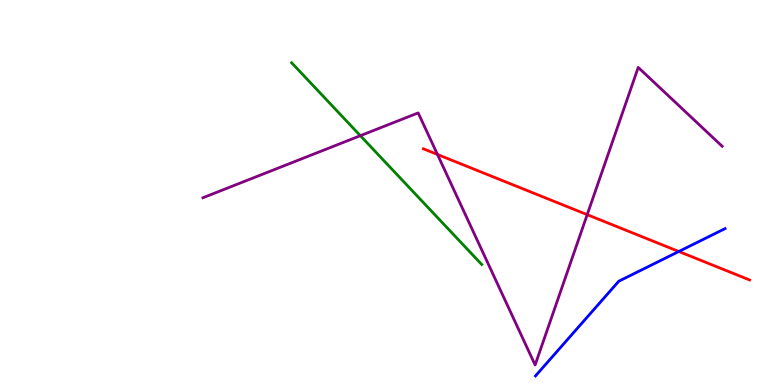[{'lines': ['blue', 'red'], 'intersections': [{'x': 8.76, 'y': 3.47}]}, {'lines': ['green', 'red'], 'intersections': []}, {'lines': ['purple', 'red'], 'intersections': [{'x': 5.64, 'y': 5.99}, {'x': 7.58, 'y': 4.42}]}, {'lines': ['blue', 'green'], 'intersections': []}, {'lines': ['blue', 'purple'], 'intersections': []}, {'lines': ['green', 'purple'], 'intersections': [{'x': 4.65, 'y': 6.48}]}]